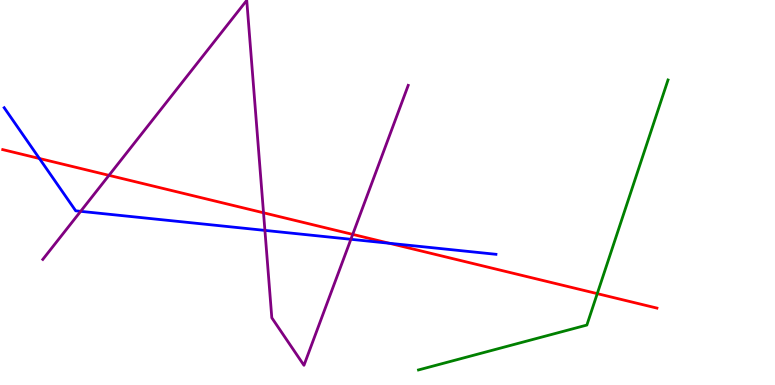[{'lines': ['blue', 'red'], 'intersections': [{'x': 0.509, 'y': 5.88}, {'x': 5.02, 'y': 3.68}]}, {'lines': ['green', 'red'], 'intersections': [{'x': 7.71, 'y': 2.37}]}, {'lines': ['purple', 'red'], 'intersections': [{'x': 1.41, 'y': 5.45}, {'x': 3.4, 'y': 4.47}, {'x': 4.55, 'y': 3.91}]}, {'lines': ['blue', 'green'], 'intersections': []}, {'lines': ['blue', 'purple'], 'intersections': [{'x': 1.04, 'y': 4.51}, {'x': 3.42, 'y': 4.02}, {'x': 4.53, 'y': 3.78}]}, {'lines': ['green', 'purple'], 'intersections': []}]